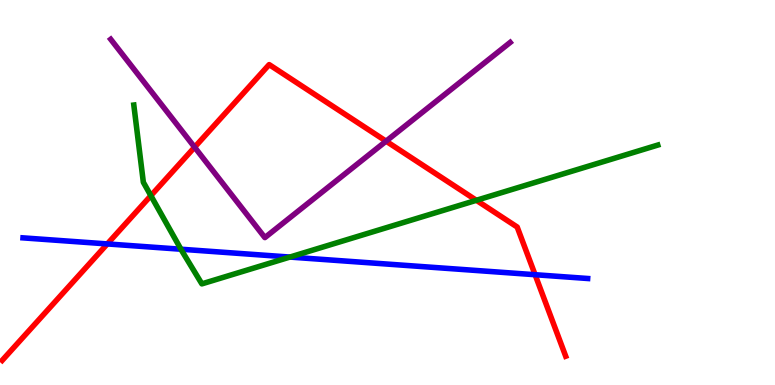[{'lines': ['blue', 'red'], 'intersections': [{'x': 1.38, 'y': 3.66}, {'x': 6.9, 'y': 2.86}]}, {'lines': ['green', 'red'], 'intersections': [{'x': 1.95, 'y': 4.92}, {'x': 6.15, 'y': 4.8}]}, {'lines': ['purple', 'red'], 'intersections': [{'x': 2.51, 'y': 6.18}, {'x': 4.98, 'y': 6.33}]}, {'lines': ['blue', 'green'], 'intersections': [{'x': 2.33, 'y': 3.53}, {'x': 3.74, 'y': 3.32}]}, {'lines': ['blue', 'purple'], 'intersections': []}, {'lines': ['green', 'purple'], 'intersections': []}]